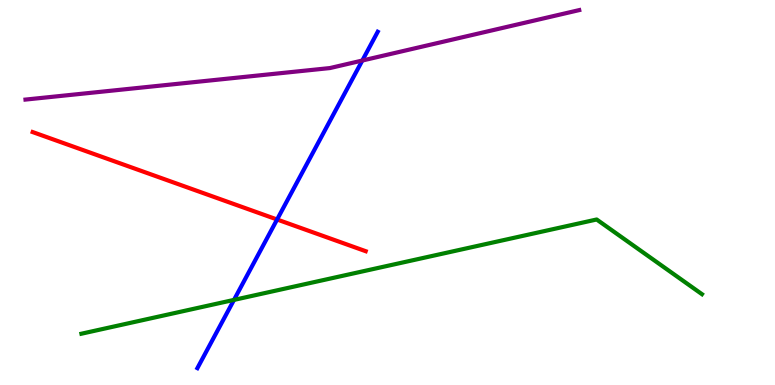[{'lines': ['blue', 'red'], 'intersections': [{'x': 3.58, 'y': 4.3}]}, {'lines': ['green', 'red'], 'intersections': []}, {'lines': ['purple', 'red'], 'intersections': []}, {'lines': ['blue', 'green'], 'intersections': [{'x': 3.02, 'y': 2.21}]}, {'lines': ['blue', 'purple'], 'intersections': [{'x': 4.68, 'y': 8.43}]}, {'lines': ['green', 'purple'], 'intersections': []}]